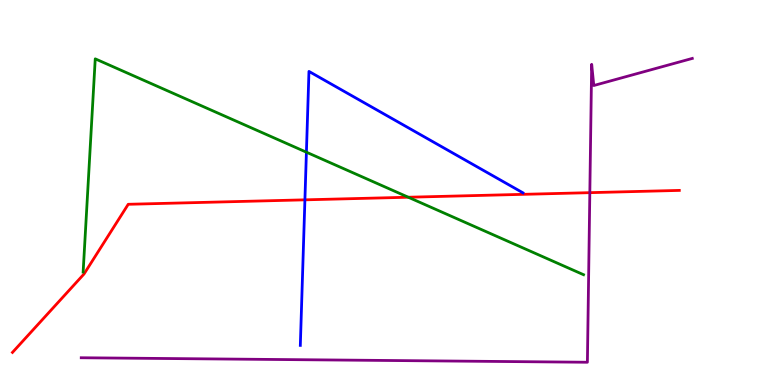[{'lines': ['blue', 'red'], 'intersections': [{'x': 3.93, 'y': 4.81}]}, {'lines': ['green', 'red'], 'intersections': [{'x': 5.27, 'y': 4.88}]}, {'lines': ['purple', 'red'], 'intersections': [{'x': 7.61, 'y': 5.0}]}, {'lines': ['blue', 'green'], 'intersections': [{'x': 3.95, 'y': 6.05}]}, {'lines': ['blue', 'purple'], 'intersections': []}, {'lines': ['green', 'purple'], 'intersections': []}]